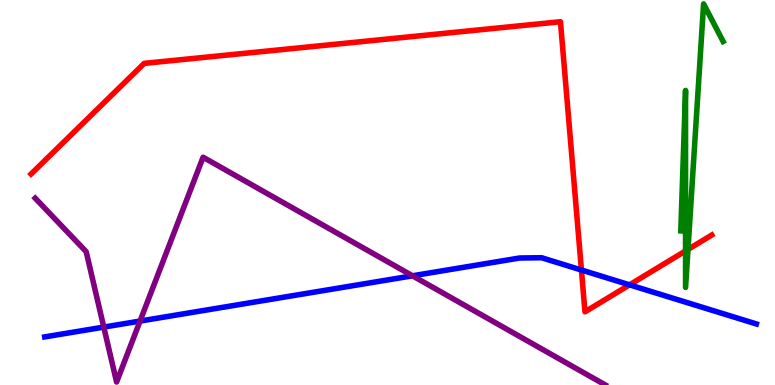[{'lines': ['blue', 'red'], 'intersections': [{'x': 7.5, 'y': 2.99}, {'x': 8.12, 'y': 2.6}]}, {'lines': ['green', 'red'], 'intersections': [{'x': 8.85, 'y': 3.48}, {'x': 8.88, 'y': 3.52}]}, {'lines': ['purple', 'red'], 'intersections': []}, {'lines': ['blue', 'green'], 'intersections': []}, {'lines': ['blue', 'purple'], 'intersections': [{'x': 1.34, 'y': 1.5}, {'x': 1.81, 'y': 1.66}, {'x': 5.32, 'y': 2.84}]}, {'lines': ['green', 'purple'], 'intersections': []}]